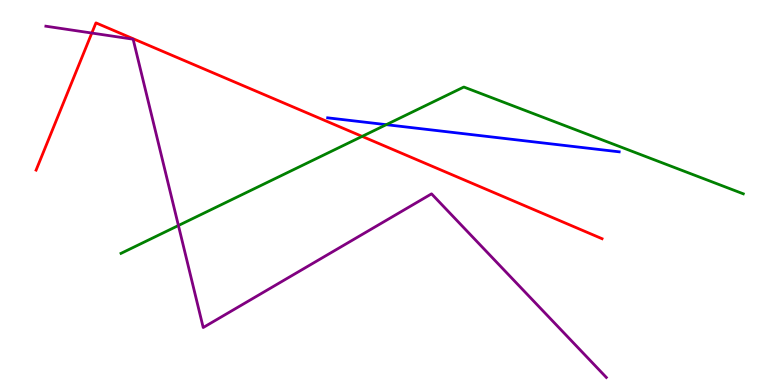[{'lines': ['blue', 'red'], 'intersections': []}, {'lines': ['green', 'red'], 'intersections': [{'x': 4.67, 'y': 6.46}]}, {'lines': ['purple', 'red'], 'intersections': [{'x': 1.18, 'y': 9.14}]}, {'lines': ['blue', 'green'], 'intersections': [{'x': 4.98, 'y': 6.76}]}, {'lines': ['blue', 'purple'], 'intersections': []}, {'lines': ['green', 'purple'], 'intersections': [{'x': 2.3, 'y': 4.14}]}]